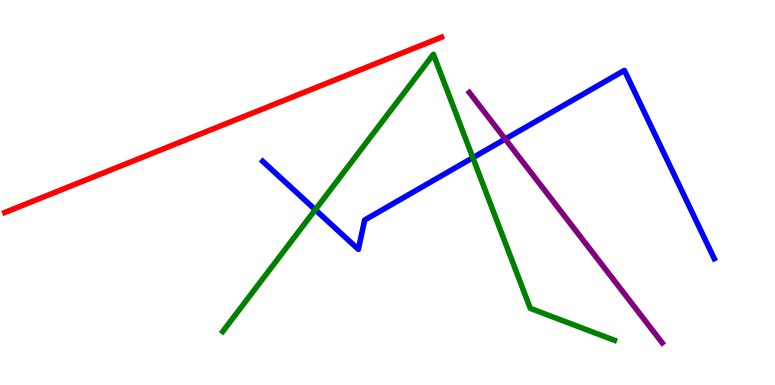[{'lines': ['blue', 'red'], 'intersections': []}, {'lines': ['green', 'red'], 'intersections': []}, {'lines': ['purple', 'red'], 'intersections': []}, {'lines': ['blue', 'green'], 'intersections': [{'x': 4.07, 'y': 4.55}, {'x': 6.1, 'y': 5.9}]}, {'lines': ['blue', 'purple'], 'intersections': [{'x': 6.52, 'y': 6.39}]}, {'lines': ['green', 'purple'], 'intersections': []}]